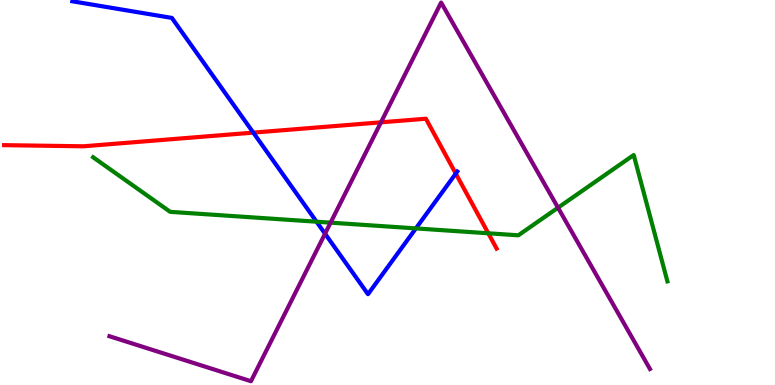[{'lines': ['blue', 'red'], 'intersections': [{'x': 3.27, 'y': 6.56}, {'x': 5.88, 'y': 5.49}]}, {'lines': ['green', 'red'], 'intersections': [{'x': 6.3, 'y': 3.94}]}, {'lines': ['purple', 'red'], 'intersections': [{'x': 4.92, 'y': 6.82}]}, {'lines': ['blue', 'green'], 'intersections': [{'x': 4.08, 'y': 4.24}, {'x': 5.37, 'y': 4.07}]}, {'lines': ['blue', 'purple'], 'intersections': [{'x': 4.19, 'y': 3.93}]}, {'lines': ['green', 'purple'], 'intersections': [{'x': 4.27, 'y': 4.22}, {'x': 7.2, 'y': 4.61}]}]